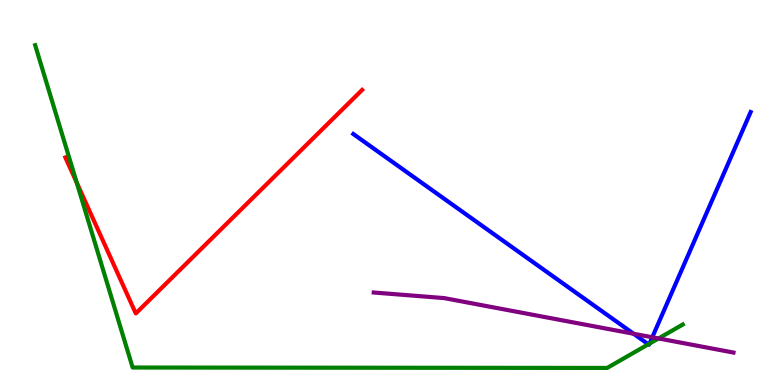[{'lines': ['blue', 'red'], 'intersections': []}, {'lines': ['green', 'red'], 'intersections': [{'x': 0.99, 'y': 5.26}]}, {'lines': ['purple', 'red'], 'intersections': []}, {'lines': ['blue', 'green'], 'intersections': [{'x': 8.37, 'y': 1.06}, {'x': 8.38, 'y': 1.07}]}, {'lines': ['blue', 'purple'], 'intersections': [{'x': 8.18, 'y': 1.33}, {'x': 8.42, 'y': 1.24}]}, {'lines': ['green', 'purple'], 'intersections': [{'x': 8.5, 'y': 1.21}]}]